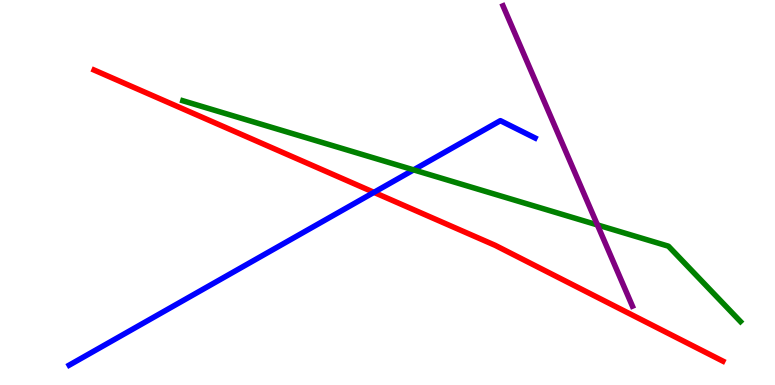[{'lines': ['blue', 'red'], 'intersections': [{'x': 4.83, 'y': 5.0}]}, {'lines': ['green', 'red'], 'intersections': []}, {'lines': ['purple', 'red'], 'intersections': []}, {'lines': ['blue', 'green'], 'intersections': [{'x': 5.34, 'y': 5.59}]}, {'lines': ['blue', 'purple'], 'intersections': []}, {'lines': ['green', 'purple'], 'intersections': [{'x': 7.71, 'y': 4.16}]}]